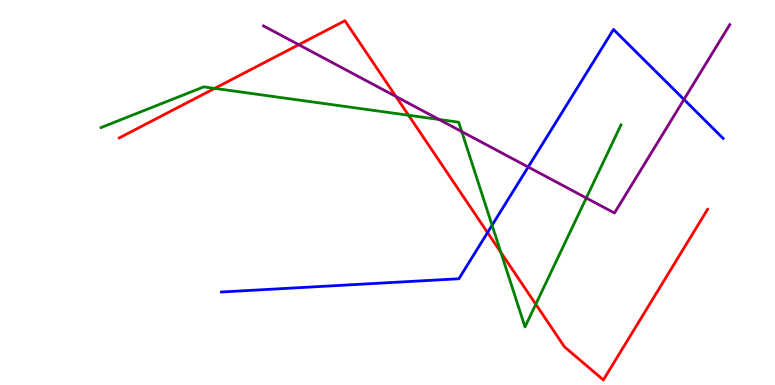[{'lines': ['blue', 'red'], 'intersections': [{'x': 6.29, 'y': 3.96}]}, {'lines': ['green', 'red'], 'intersections': [{'x': 2.77, 'y': 7.7}, {'x': 5.27, 'y': 7.01}, {'x': 6.46, 'y': 3.45}, {'x': 6.91, 'y': 2.1}]}, {'lines': ['purple', 'red'], 'intersections': [{'x': 3.85, 'y': 8.84}, {'x': 5.11, 'y': 7.49}]}, {'lines': ['blue', 'green'], 'intersections': [{'x': 6.35, 'y': 4.15}]}, {'lines': ['blue', 'purple'], 'intersections': [{'x': 6.82, 'y': 5.66}, {'x': 8.83, 'y': 7.42}]}, {'lines': ['green', 'purple'], 'intersections': [{'x': 5.66, 'y': 6.9}, {'x': 5.96, 'y': 6.58}, {'x': 7.56, 'y': 4.86}]}]